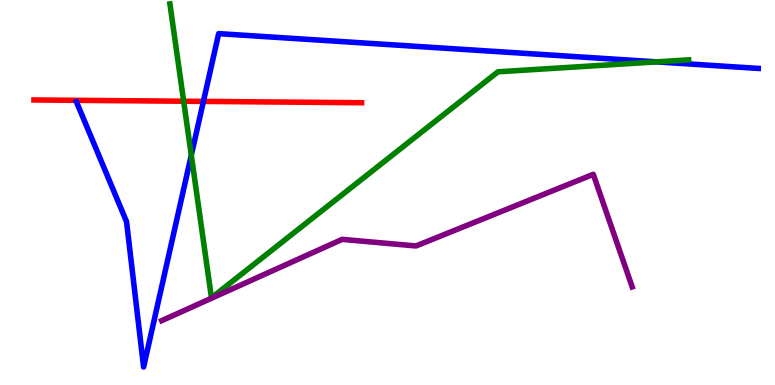[{'lines': ['blue', 'red'], 'intersections': [{'x': 2.62, 'y': 7.37}]}, {'lines': ['green', 'red'], 'intersections': [{'x': 2.37, 'y': 7.37}]}, {'lines': ['purple', 'red'], 'intersections': []}, {'lines': ['blue', 'green'], 'intersections': [{'x': 2.47, 'y': 5.97}, {'x': 8.47, 'y': 8.39}]}, {'lines': ['blue', 'purple'], 'intersections': []}, {'lines': ['green', 'purple'], 'intersections': []}]